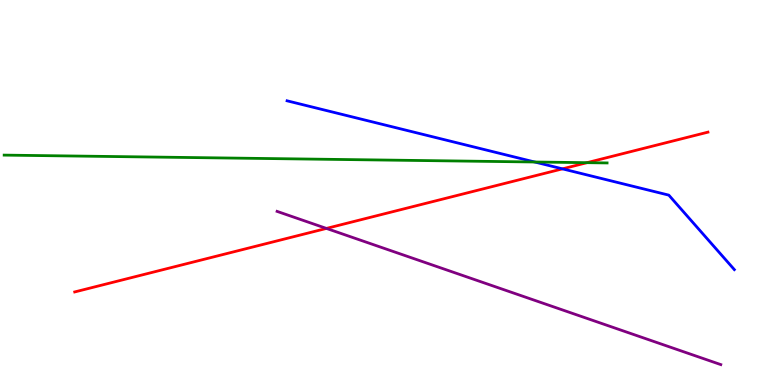[{'lines': ['blue', 'red'], 'intersections': [{'x': 7.26, 'y': 5.61}]}, {'lines': ['green', 'red'], 'intersections': [{'x': 7.57, 'y': 5.77}]}, {'lines': ['purple', 'red'], 'intersections': [{'x': 4.21, 'y': 4.07}]}, {'lines': ['blue', 'green'], 'intersections': [{'x': 6.9, 'y': 5.79}]}, {'lines': ['blue', 'purple'], 'intersections': []}, {'lines': ['green', 'purple'], 'intersections': []}]